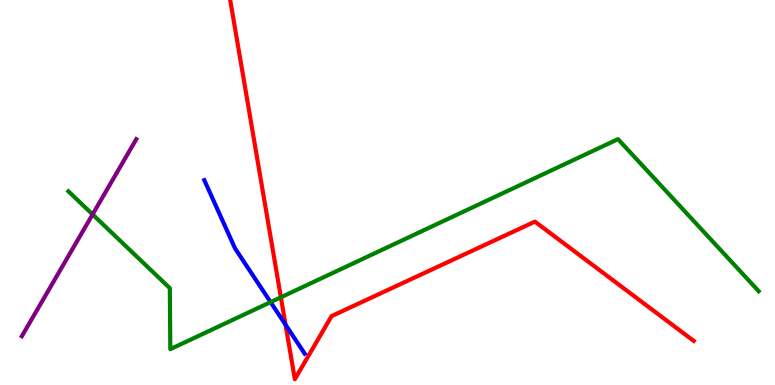[{'lines': ['blue', 'red'], 'intersections': [{'x': 3.68, 'y': 1.56}]}, {'lines': ['green', 'red'], 'intersections': [{'x': 3.62, 'y': 2.28}]}, {'lines': ['purple', 'red'], 'intersections': []}, {'lines': ['blue', 'green'], 'intersections': [{'x': 3.49, 'y': 2.15}]}, {'lines': ['blue', 'purple'], 'intersections': []}, {'lines': ['green', 'purple'], 'intersections': [{'x': 1.19, 'y': 4.43}]}]